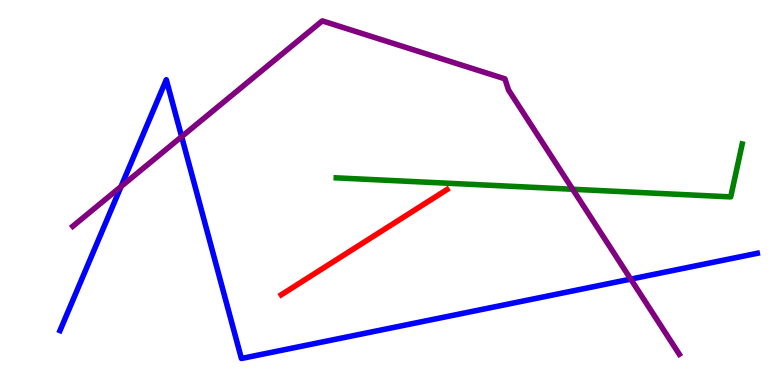[{'lines': ['blue', 'red'], 'intersections': []}, {'lines': ['green', 'red'], 'intersections': []}, {'lines': ['purple', 'red'], 'intersections': []}, {'lines': ['blue', 'green'], 'intersections': []}, {'lines': ['blue', 'purple'], 'intersections': [{'x': 1.56, 'y': 5.15}, {'x': 2.34, 'y': 6.45}, {'x': 8.14, 'y': 2.75}]}, {'lines': ['green', 'purple'], 'intersections': [{'x': 7.39, 'y': 5.08}]}]